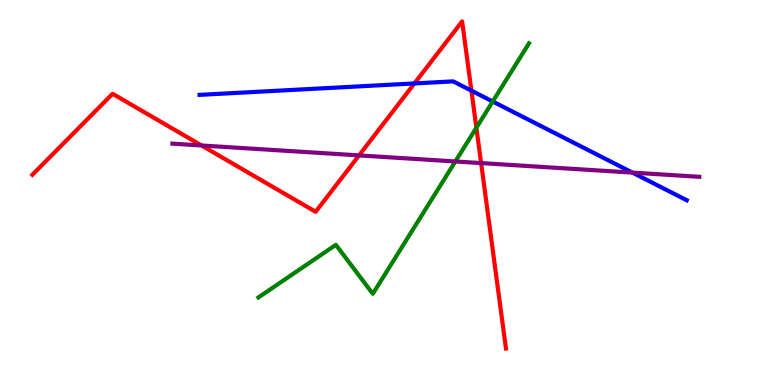[{'lines': ['blue', 'red'], 'intersections': [{'x': 5.35, 'y': 7.83}, {'x': 6.08, 'y': 7.65}]}, {'lines': ['green', 'red'], 'intersections': [{'x': 6.15, 'y': 6.68}]}, {'lines': ['purple', 'red'], 'intersections': [{'x': 2.6, 'y': 6.22}, {'x': 4.63, 'y': 5.96}, {'x': 6.21, 'y': 5.76}]}, {'lines': ['blue', 'green'], 'intersections': [{'x': 6.36, 'y': 7.36}]}, {'lines': ['blue', 'purple'], 'intersections': [{'x': 8.16, 'y': 5.52}]}, {'lines': ['green', 'purple'], 'intersections': [{'x': 5.88, 'y': 5.81}]}]